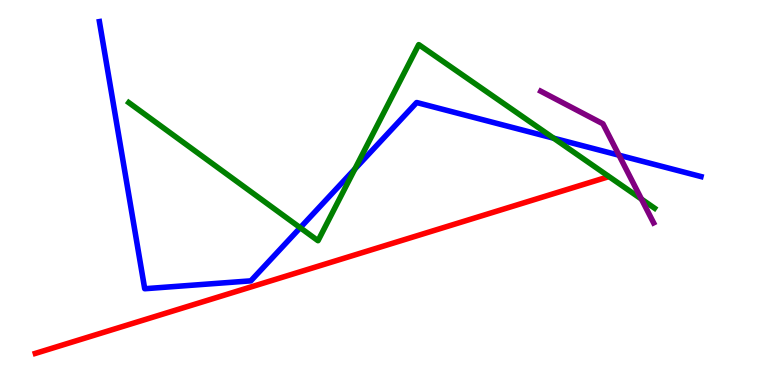[{'lines': ['blue', 'red'], 'intersections': []}, {'lines': ['green', 'red'], 'intersections': []}, {'lines': ['purple', 'red'], 'intersections': []}, {'lines': ['blue', 'green'], 'intersections': [{'x': 3.87, 'y': 4.08}, {'x': 4.58, 'y': 5.61}, {'x': 7.14, 'y': 6.41}]}, {'lines': ['blue', 'purple'], 'intersections': [{'x': 7.99, 'y': 5.97}]}, {'lines': ['green', 'purple'], 'intersections': [{'x': 8.28, 'y': 4.83}]}]